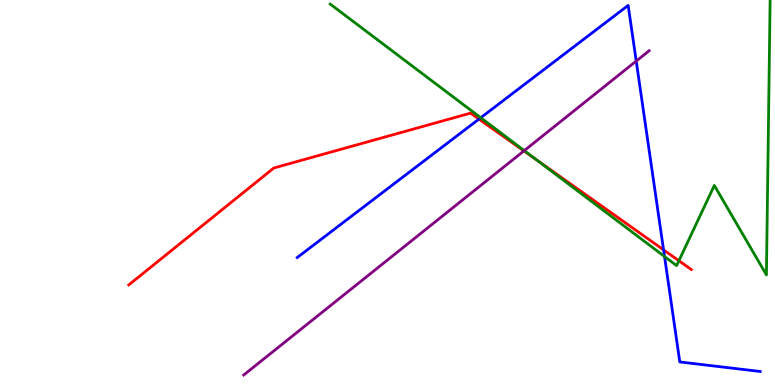[{'lines': ['blue', 'red'], 'intersections': [{'x': 6.18, 'y': 6.91}, {'x': 8.56, 'y': 3.51}]}, {'lines': ['green', 'red'], 'intersections': [{'x': 6.92, 'y': 5.85}, {'x': 8.76, 'y': 3.23}]}, {'lines': ['purple', 'red'], 'intersections': [{'x': 6.76, 'y': 6.08}]}, {'lines': ['blue', 'green'], 'intersections': [{'x': 6.2, 'y': 6.94}, {'x': 8.57, 'y': 3.34}]}, {'lines': ['blue', 'purple'], 'intersections': [{'x': 8.21, 'y': 8.41}]}, {'lines': ['green', 'purple'], 'intersections': [{'x': 6.76, 'y': 6.09}]}]